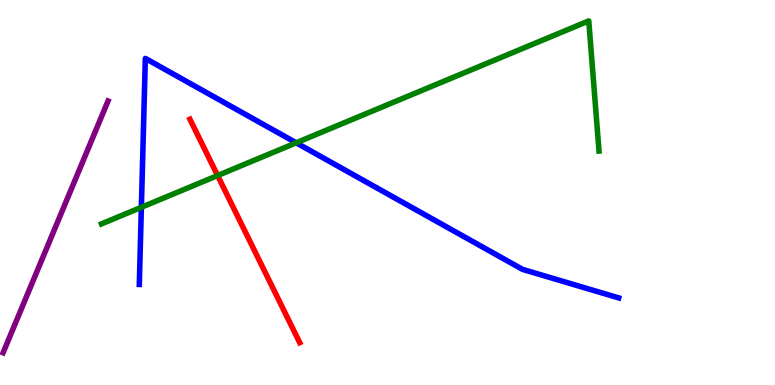[{'lines': ['blue', 'red'], 'intersections': []}, {'lines': ['green', 'red'], 'intersections': [{'x': 2.81, 'y': 5.44}]}, {'lines': ['purple', 'red'], 'intersections': []}, {'lines': ['blue', 'green'], 'intersections': [{'x': 1.82, 'y': 4.62}, {'x': 3.82, 'y': 6.29}]}, {'lines': ['blue', 'purple'], 'intersections': []}, {'lines': ['green', 'purple'], 'intersections': []}]